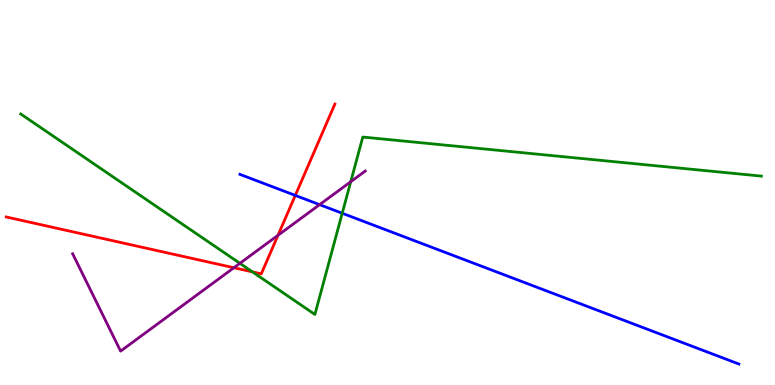[{'lines': ['blue', 'red'], 'intersections': [{'x': 3.81, 'y': 4.92}]}, {'lines': ['green', 'red'], 'intersections': [{'x': 3.26, 'y': 2.94}]}, {'lines': ['purple', 'red'], 'intersections': [{'x': 3.02, 'y': 3.05}, {'x': 3.59, 'y': 3.89}]}, {'lines': ['blue', 'green'], 'intersections': [{'x': 4.42, 'y': 4.46}]}, {'lines': ['blue', 'purple'], 'intersections': [{'x': 4.12, 'y': 4.68}]}, {'lines': ['green', 'purple'], 'intersections': [{'x': 3.1, 'y': 3.16}, {'x': 4.53, 'y': 5.28}]}]